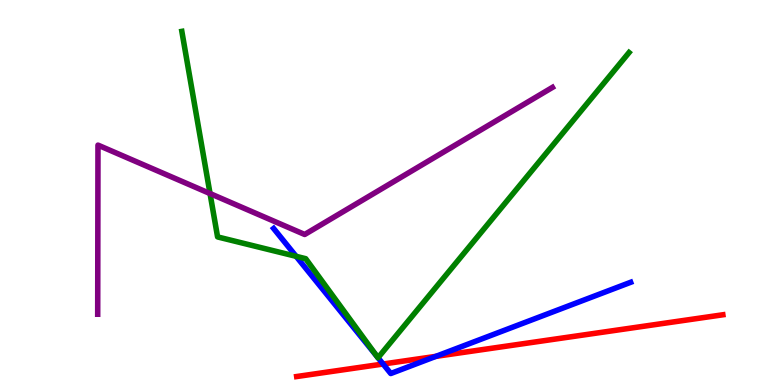[{'lines': ['blue', 'red'], 'intersections': [{'x': 4.94, 'y': 0.545}, {'x': 5.62, 'y': 0.744}]}, {'lines': ['green', 'red'], 'intersections': []}, {'lines': ['purple', 'red'], 'intersections': []}, {'lines': ['blue', 'green'], 'intersections': [{'x': 3.82, 'y': 3.34}, {'x': 4.87, 'y': 0.73}, {'x': 4.88, 'y': 0.709}]}, {'lines': ['blue', 'purple'], 'intersections': []}, {'lines': ['green', 'purple'], 'intersections': [{'x': 2.71, 'y': 4.97}]}]